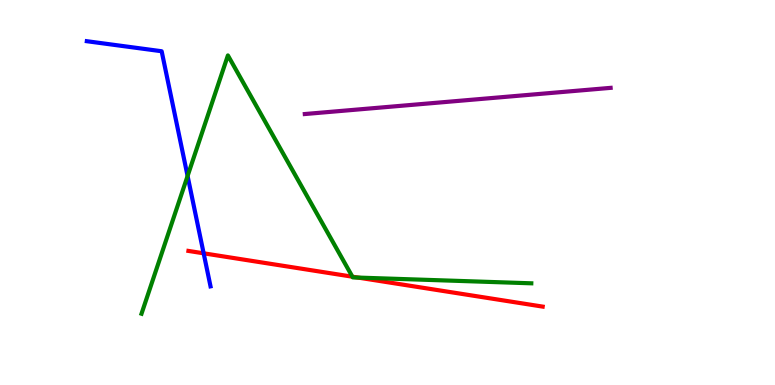[{'lines': ['blue', 'red'], 'intersections': [{'x': 2.63, 'y': 3.42}]}, {'lines': ['green', 'red'], 'intersections': [{'x': 4.55, 'y': 2.81}, {'x': 4.62, 'y': 2.79}]}, {'lines': ['purple', 'red'], 'intersections': []}, {'lines': ['blue', 'green'], 'intersections': [{'x': 2.42, 'y': 5.43}]}, {'lines': ['blue', 'purple'], 'intersections': []}, {'lines': ['green', 'purple'], 'intersections': []}]